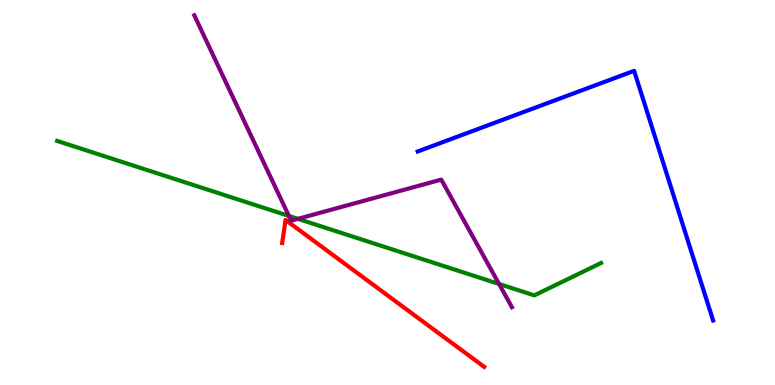[{'lines': ['blue', 'red'], 'intersections': []}, {'lines': ['green', 'red'], 'intersections': []}, {'lines': ['purple', 'red'], 'intersections': []}, {'lines': ['blue', 'green'], 'intersections': []}, {'lines': ['blue', 'purple'], 'intersections': []}, {'lines': ['green', 'purple'], 'intersections': [{'x': 3.73, 'y': 4.39}, {'x': 3.84, 'y': 4.32}, {'x': 6.44, 'y': 2.62}]}]